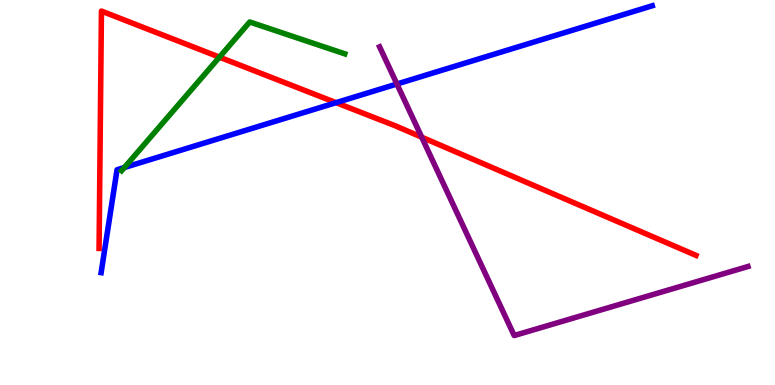[{'lines': ['blue', 'red'], 'intersections': [{'x': 4.34, 'y': 7.33}]}, {'lines': ['green', 'red'], 'intersections': [{'x': 2.83, 'y': 8.52}]}, {'lines': ['purple', 'red'], 'intersections': [{'x': 5.44, 'y': 6.44}]}, {'lines': ['blue', 'green'], 'intersections': [{'x': 1.6, 'y': 5.65}]}, {'lines': ['blue', 'purple'], 'intersections': [{'x': 5.12, 'y': 7.82}]}, {'lines': ['green', 'purple'], 'intersections': []}]